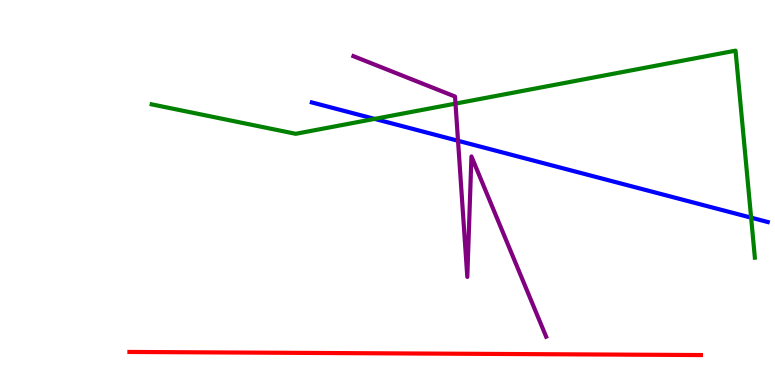[{'lines': ['blue', 'red'], 'intersections': []}, {'lines': ['green', 'red'], 'intersections': []}, {'lines': ['purple', 'red'], 'intersections': []}, {'lines': ['blue', 'green'], 'intersections': [{'x': 4.83, 'y': 6.91}, {'x': 9.69, 'y': 4.35}]}, {'lines': ['blue', 'purple'], 'intersections': [{'x': 5.91, 'y': 6.34}]}, {'lines': ['green', 'purple'], 'intersections': [{'x': 5.88, 'y': 7.31}]}]